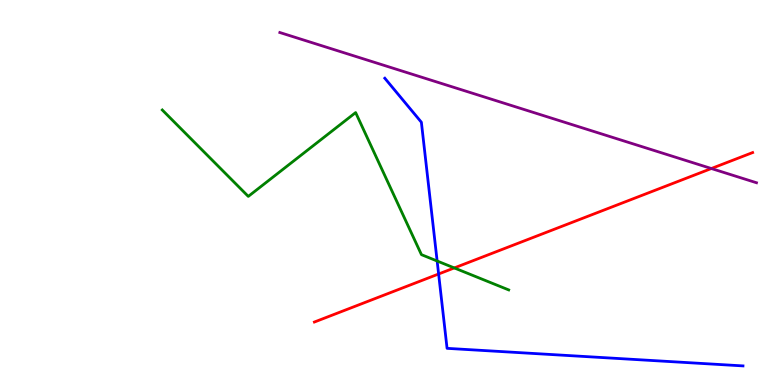[{'lines': ['blue', 'red'], 'intersections': [{'x': 5.66, 'y': 2.88}]}, {'lines': ['green', 'red'], 'intersections': [{'x': 5.86, 'y': 3.04}]}, {'lines': ['purple', 'red'], 'intersections': [{'x': 9.18, 'y': 5.62}]}, {'lines': ['blue', 'green'], 'intersections': [{'x': 5.64, 'y': 3.22}]}, {'lines': ['blue', 'purple'], 'intersections': []}, {'lines': ['green', 'purple'], 'intersections': []}]